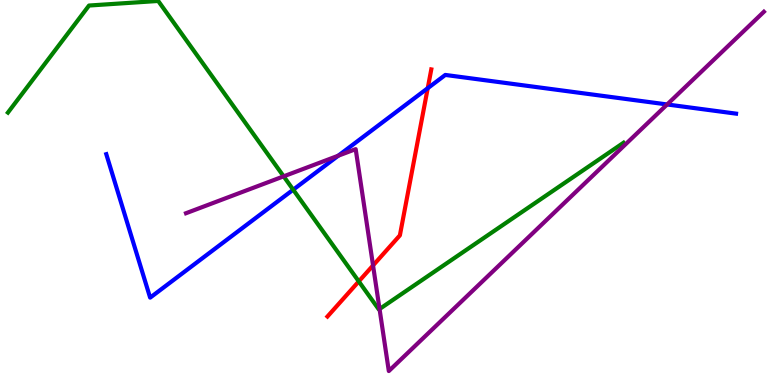[{'lines': ['blue', 'red'], 'intersections': [{'x': 5.52, 'y': 7.71}]}, {'lines': ['green', 'red'], 'intersections': [{'x': 4.63, 'y': 2.69}]}, {'lines': ['purple', 'red'], 'intersections': [{'x': 4.81, 'y': 3.11}]}, {'lines': ['blue', 'green'], 'intersections': [{'x': 3.78, 'y': 5.07}]}, {'lines': ['blue', 'purple'], 'intersections': [{'x': 4.36, 'y': 5.96}, {'x': 8.61, 'y': 7.29}]}, {'lines': ['green', 'purple'], 'intersections': [{'x': 3.66, 'y': 5.42}, {'x': 4.9, 'y': 1.97}]}]